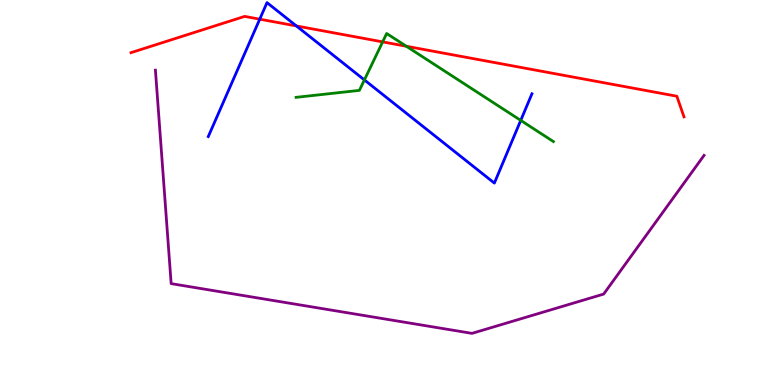[{'lines': ['blue', 'red'], 'intersections': [{'x': 3.35, 'y': 9.5}, {'x': 3.82, 'y': 9.33}]}, {'lines': ['green', 'red'], 'intersections': [{'x': 4.94, 'y': 8.91}, {'x': 5.24, 'y': 8.8}]}, {'lines': ['purple', 'red'], 'intersections': []}, {'lines': ['blue', 'green'], 'intersections': [{'x': 4.7, 'y': 7.92}, {'x': 6.72, 'y': 6.87}]}, {'lines': ['blue', 'purple'], 'intersections': []}, {'lines': ['green', 'purple'], 'intersections': []}]